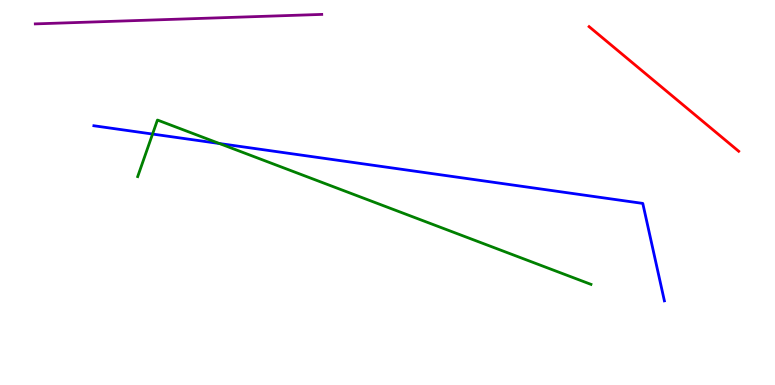[{'lines': ['blue', 'red'], 'intersections': []}, {'lines': ['green', 'red'], 'intersections': []}, {'lines': ['purple', 'red'], 'intersections': []}, {'lines': ['blue', 'green'], 'intersections': [{'x': 1.97, 'y': 6.52}, {'x': 2.83, 'y': 6.27}]}, {'lines': ['blue', 'purple'], 'intersections': []}, {'lines': ['green', 'purple'], 'intersections': []}]